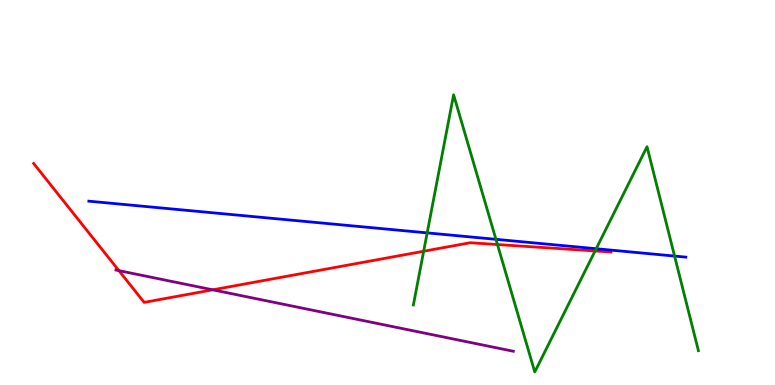[{'lines': ['blue', 'red'], 'intersections': []}, {'lines': ['green', 'red'], 'intersections': [{'x': 5.47, 'y': 3.47}, {'x': 6.42, 'y': 3.65}, {'x': 7.68, 'y': 3.48}]}, {'lines': ['purple', 'red'], 'intersections': [{'x': 1.53, 'y': 2.97}, {'x': 2.75, 'y': 2.47}]}, {'lines': ['blue', 'green'], 'intersections': [{'x': 5.51, 'y': 3.95}, {'x': 6.4, 'y': 3.78}, {'x': 7.69, 'y': 3.54}, {'x': 8.7, 'y': 3.35}]}, {'lines': ['blue', 'purple'], 'intersections': []}, {'lines': ['green', 'purple'], 'intersections': []}]